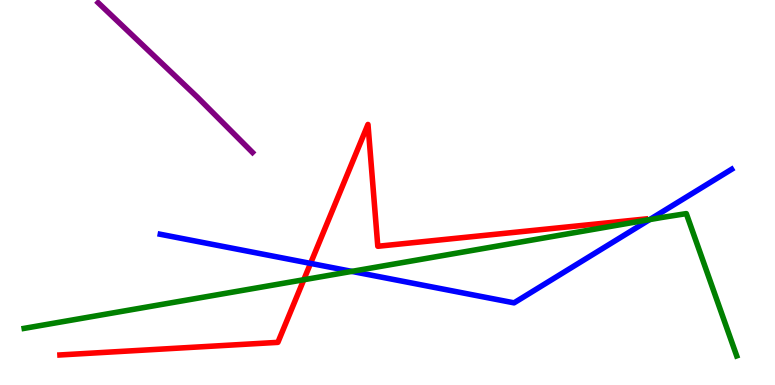[{'lines': ['blue', 'red'], 'intersections': [{'x': 4.01, 'y': 3.16}]}, {'lines': ['green', 'red'], 'intersections': [{'x': 3.92, 'y': 2.73}]}, {'lines': ['purple', 'red'], 'intersections': []}, {'lines': ['blue', 'green'], 'intersections': [{'x': 4.54, 'y': 2.95}, {'x': 8.38, 'y': 4.3}]}, {'lines': ['blue', 'purple'], 'intersections': []}, {'lines': ['green', 'purple'], 'intersections': []}]